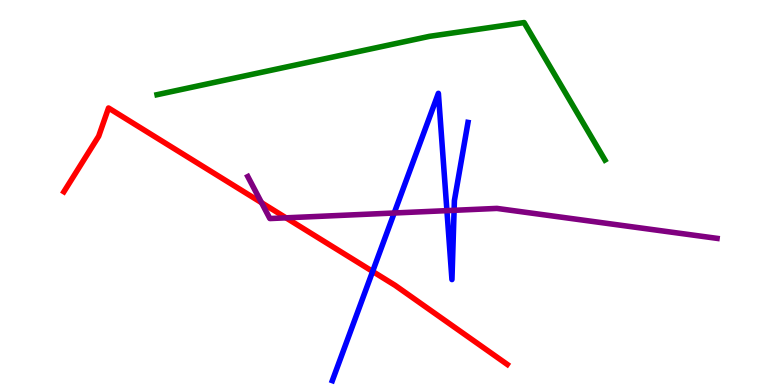[{'lines': ['blue', 'red'], 'intersections': [{'x': 4.81, 'y': 2.95}]}, {'lines': ['green', 'red'], 'intersections': []}, {'lines': ['purple', 'red'], 'intersections': [{'x': 3.37, 'y': 4.74}, {'x': 3.69, 'y': 4.34}]}, {'lines': ['blue', 'green'], 'intersections': []}, {'lines': ['blue', 'purple'], 'intersections': [{'x': 5.09, 'y': 4.47}, {'x': 5.77, 'y': 4.53}, {'x': 5.86, 'y': 4.54}]}, {'lines': ['green', 'purple'], 'intersections': []}]